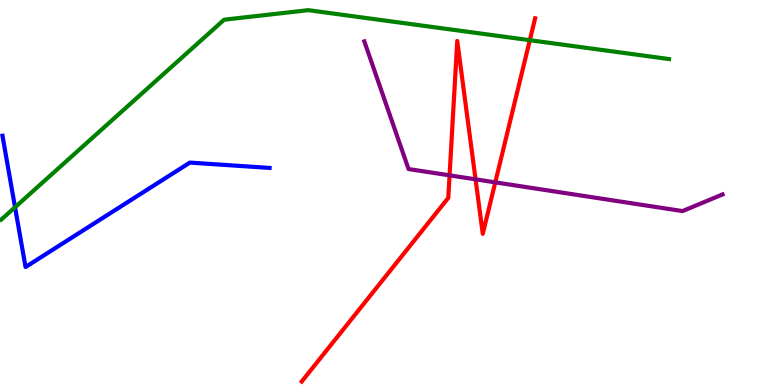[{'lines': ['blue', 'red'], 'intersections': []}, {'lines': ['green', 'red'], 'intersections': [{'x': 6.84, 'y': 8.96}]}, {'lines': ['purple', 'red'], 'intersections': [{'x': 5.8, 'y': 5.45}, {'x': 6.14, 'y': 5.34}, {'x': 6.39, 'y': 5.26}]}, {'lines': ['blue', 'green'], 'intersections': [{'x': 0.194, 'y': 4.62}]}, {'lines': ['blue', 'purple'], 'intersections': []}, {'lines': ['green', 'purple'], 'intersections': []}]